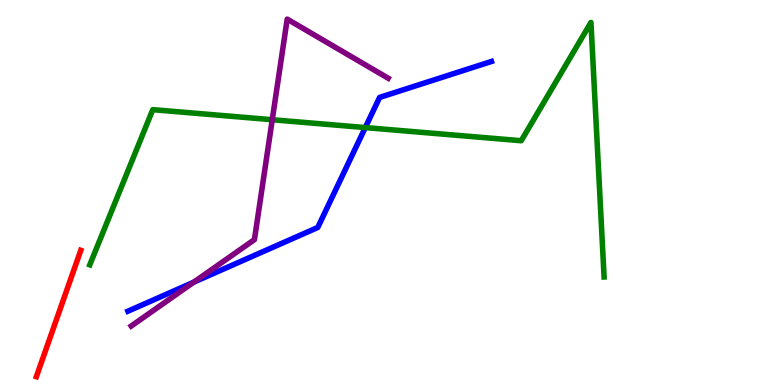[{'lines': ['blue', 'red'], 'intersections': []}, {'lines': ['green', 'red'], 'intersections': []}, {'lines': ['purple', 'red'], 'intersections': []}, {'lines': ['blue', 'green'], 'intersections': [{'x': 4.71, 'y': 6.69}]}, {'lines': ['blue', 'purple'], 'intersections': [{'x': 2.5, 'y': 2.67}]}, {'lines': ['green', 'purple'], 'intersections': [{'x': 3.51, 'y': 6.89}]}]